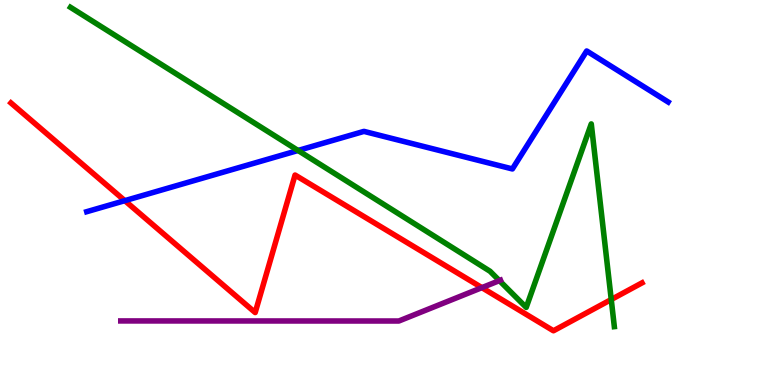[{'lines': ['blue', 'red'], 'intersections': [{'x': 1.61, 'y': 4.79}]}, {'lines': ['green', 'red'], 'intersections': [{'x': 7.89, 'y': 2.22}]}, {'lines': ['purple', 'red'], 'intersections': [{'x': 6.22, 'y': 2.53}]}, {'lines': ['blue', 'green'], 'intersections': [{'x': 3.85, 'y': 6.09}]}, {'lines': ['blue', 'purple'], 'intersections': []}, {'lines': ['green', 'purple'], 'intersections': [{'x': 6.44, 'y': 2.71}]}]